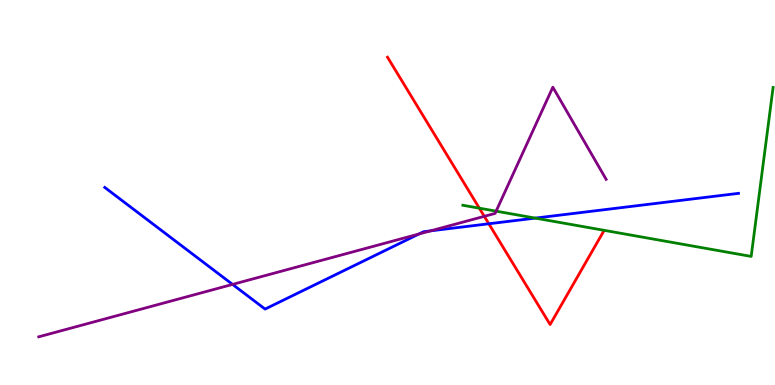[{'lines': ['blue', 'red'], 'intersections': [{'x': 6.31, 'y': 4.19}]}, {'lines': ['green', 'red'], 'intersections': [{'x': 6.19, 'y': 4.59}]}, {'lines': ['purple', 'red'], 'intersections': [{'x': 6.25, 'y': 4.38}]}, {'lines': ['blue', 'green'], 'intersections': [{'x': 6.91, 'y': 4.33}]}, {'lines': ['blue', 'purple'], 'intersections': [{'x': 3.0, 'y': 2.61}, {'x': 5.4, 'y': 3.92}, {'x': 5.56, 'y': 4.0}]}, {'lines': ['green', 'purple'], 'intersections': [{'x': 6.4, 'y': 4.52}]}]